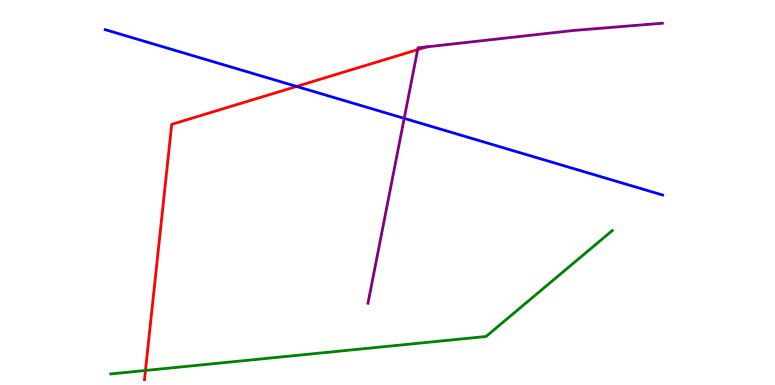[{'lines': ['blue', 'red'], 'intersections': [{'x': 3.83, 'y': 7.75}]}, {'lines': ['green', 'red'], 'intersections': [{'x': 1.88, 'y': 0.377}]}, {'lines': ['purple', 'red'], 'intersections': [{'x': 5.39, 'y': 8.71}, {'x': 5.51, 'y': 8.78}]}, {'lines': ['blue', 'green'], 'intersections': []}, {'lines': ['blue', 'purple'], 'intersections': [{'x': 5.22, 'y': 6.93}]}, {'lines': ['green', 'purple'], 'intersections': []}]